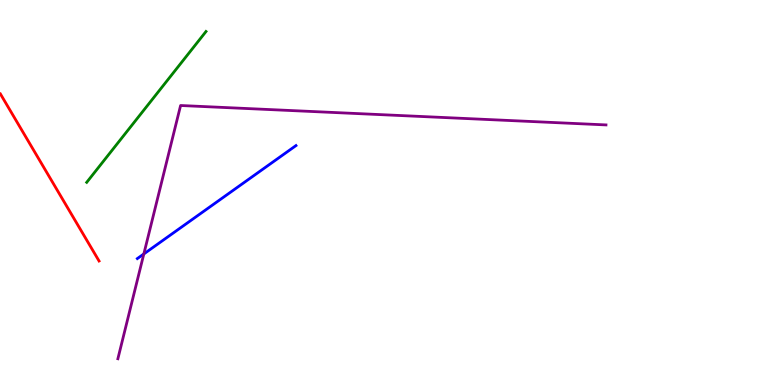[{'lines': ['blue', 'red'], 'intersections': []}, {'lines': ['green', 'red'], 'intersections': []}, {'lines': ['purple', 'red'], 'intersections': []}, {'lines': ['blue', 'green'], 'intersections': []}, {'lines': ['blue', 'purple'], 'intersections': [{'x': 1.86, 'y': 3.4}]}, {'lines': ['green', 'purple'], 'intersections': []}]